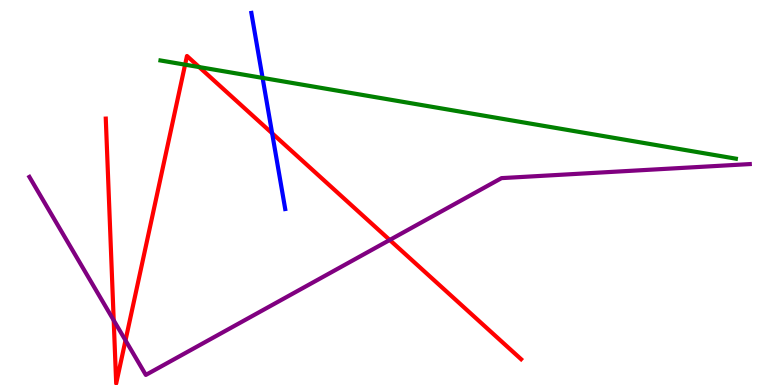[{'lines': ['blue', 'red'], 'intersections': [{'x': 3.51, 'y': 6.54}]}, {'lines': ['green', 'red'], 'intersections': [{'x': 2.39, 'y': 8.32}, {'x': 2.57, 'y': 8.26}]}, {'lines': ['purple', 'red'], 'intersections': [{'x': 1.47, 'y': 1.68}, {'x': 1.62, 'y': 1.16}, {'x': 5.03, 'y': 3.77}]}, {'lines': ['blue', 'green'], 'intersections': [{'x': 3.39, 'y': 7.98}]}, {'lines': ['blue', 'purple'], 'intersections': []}, {'lines': ['green', 'purple'], 'intersections': []}]